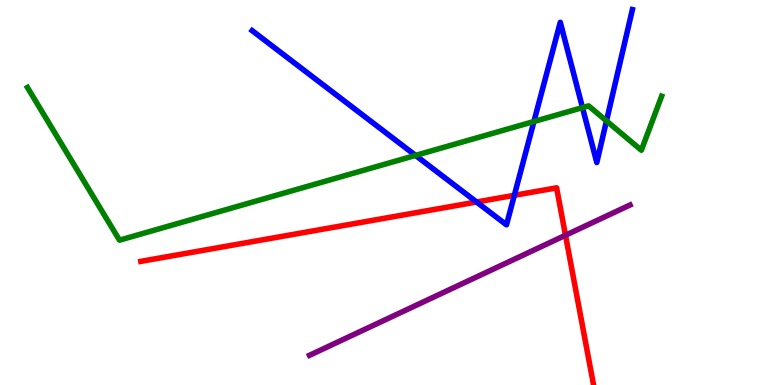[{'lines': ['blue', 'red'], 'intersections': [{'x': 6.15, 'y': 4.75}, {'x': 6.64, 'y': 4.93}]}, {'lines': ['green', 'red'], 'intersections': []}, {'lines': ['purple', 'red'], 'intersections': [{'x': 7.3, 'y': 3.89}]}, {'lines': ['blue', 'green'], 'intersections': [{'x': 5.36, 'y': 5.96}, {'x': 6.89, 'y': 6.84}, {'x': 7.52, 'y': 7.2}, {'x': 7.83, 'y': 6.86}]}, {'lines': ['blue', 'purple'], 'intersections': []}, {'lines': ['green', 'purple'], 'intersections': []}]